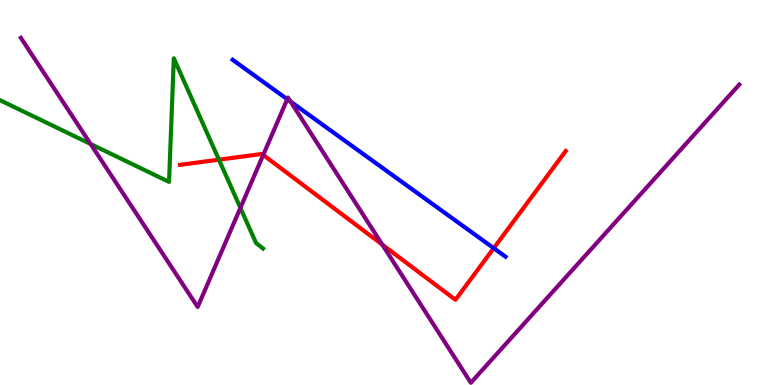[{'lines': ['blue', 'red'], 'intersections': [{'x': 6.37, 'y': 3.55}]}, {'lines': ['green', 'red'], 'intersections': [{'x': 2.83, 'y': 5.85}]}, {'lines': ['purple', 'red'], 'intersections': [{'x': 3.4, 'y': 5.98}, {'x': 4.93, 'y': 3.65}]}, {'lines': ['blue', 'green'], 'intersections': []}, {'lines': ['blue', 'purple'], 'intersections': [{'x': 3.71, 'y': 7.42}, {'x': 3.75, 'y': 7.36}]}, {'lines': ['green', 'purple'], 'intersections': [{'x': 1.17, 'y': 6.26}, {'x': 3.1, 'y': 4.6}]}]